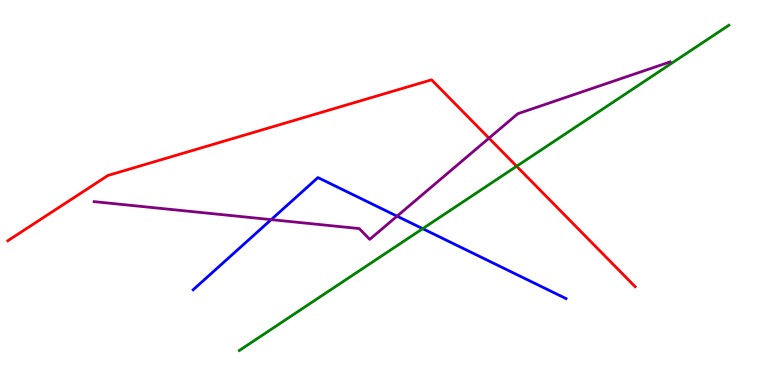[{'lines': ['blue', 'red'], 'intersections': []}, {'lines': ['green', 'red'], 'intersections': [{'x': 6.67, 'y': 5.68}]}, {'lines': ['purple', 'red'], 'intersections': [{'x': 6.31, 'y': 6.41}]}, {'lines': ['blue', 'green'], 'intersections': [{'x': 5.45, 'y': 4.06}]}, {'lines': ['blue', 'purple'], 'intersections': [{'x': 3.5, 'y': 4.3}, {'x': 5.12, 'y': 4.39}]}, {'lines': ['green', 'purple'], 'intersections': []}]